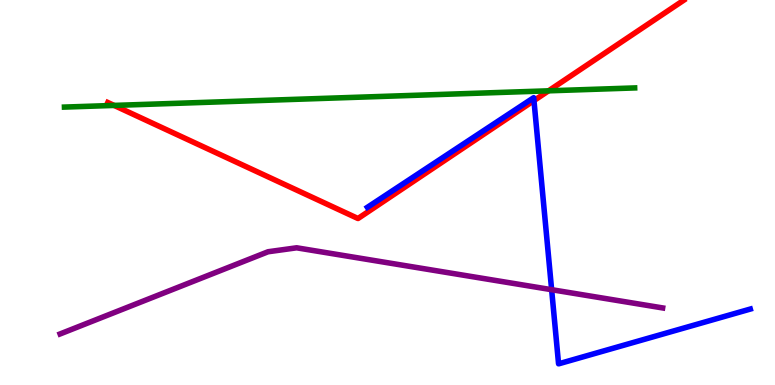[{'lines': ['blue', 'red'], 'intersections': [{'x': 6.89, 'y': 7.39}]}, {'lines': ['green', 'red'], 'intersections': [{'x': 1.47, 'y': 7.26}, {'x': 7.08, 'y': 7.64}]}, {'lines': ['purple', 'red'], 'intersections': []}, {'lines': ['blue', 'green'], 'intersections': []}, {'lines': ['blue', 'purple'], 'intersections': [{'x': 7.12, 'y': 2.48}]}, {'lines': ['green', 'purple'], 'intersections': []}]